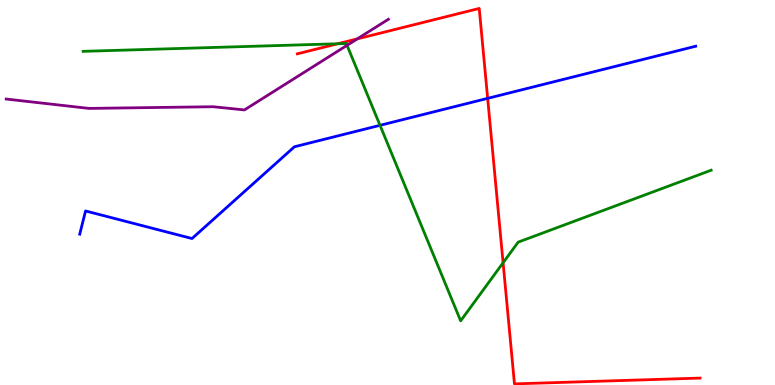[{'lines': ['blue', 'red'], 'intersections': [{'x': 6.29, 'y': 7.45}]}, {'lines': ['green', 'red'], 'intersections': [{'x': 4.36, 'y': 8.86}, {'x': 6.49, 'y': 3.17}]}, {'lines': ['purple', 'red'], 'intersections': [{'x': 4.61, 'y': 8.99}]}, {'lines': ['blue', 'green'], 'intersections': [{'x': 4.9, 'y': 6.74}]}, {'lines': ['blue', 'purple'], 'intersections': []}, {'lines': ['green', 'purple'], 'intersections': [{'x': 4.48, 'y': 8.82}]}]